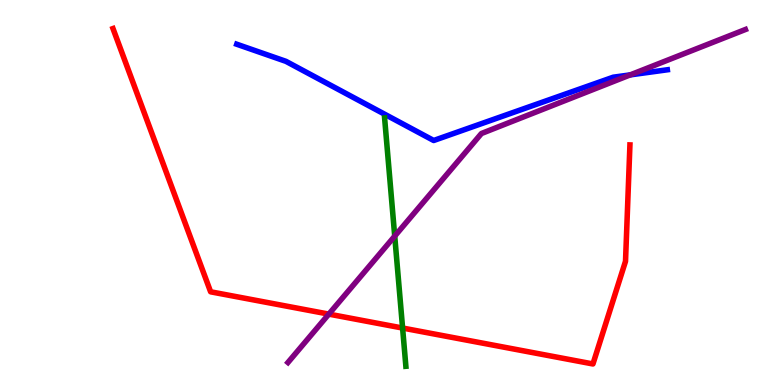[{'lines': ['blue', 'red'], 'intersections': []}, {'lines': ['green', 'red'], 'intersections': [{'x': 5.19, 'y': 1.48}]}, {'lines': ['purple', 'red'], 'intersections': [{'x': 4.24, 'y': 1.84}]}, {'lines': ['blue', 'green'], 'intersections': []}, {'lines': ['blue', 'purple'], 'intersections': [{'x': 8.13, 'y': 8.06}]}, {'lines': ['green', 'purple'], 'intersections': [{'x': 5.09, 'y': 3.87}]}]